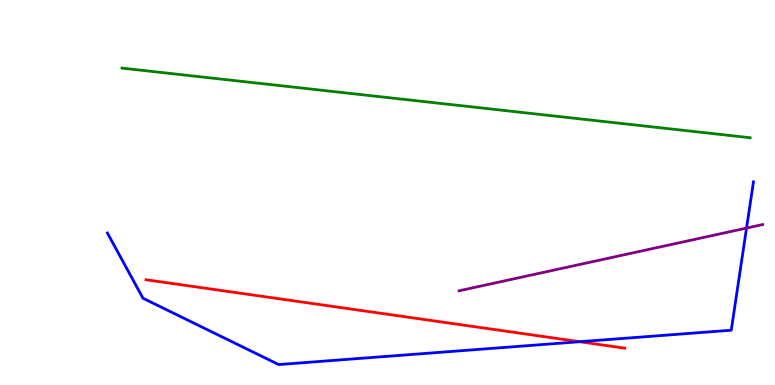[{'lines': ['blue', 'red'], 'intersections': [{'x': 7.48, 'y': 1.12}]}, {'lines': ['green', 'red'], 'intersections': []}, {'lines': ['purple', 'red'], 'intersections': []}, {'lines': ['blue', 'green'], 'intersections': []}, {'lines': ['blue', 'purple'], 'intersections': [{'x': 9.63, 'y': 4.08}]}, {'lines': ['green', 'purple'], 'intersections': []}]